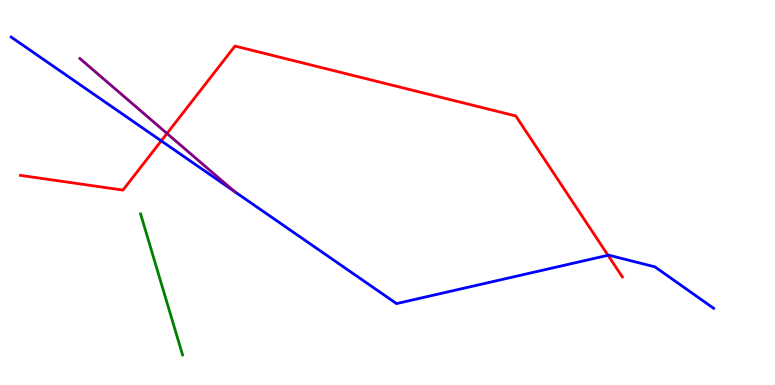[{'lines': ['blue', 'red'], 'intersections': [{'x': 2.08, 'y': 6.34}, {'x': 7.85, 'y': 3.37}]}, {'lines': ['green', 'red'], 'intersections': []}, {'lines': ['purple', 'red'], 'intersections': [{'x': 2.15, 'y': 6.53}]}, {'lines': ['blue', 'green'], 'intersections': []}, {'lines': ['blue', 'purple'], 'intersections': [{'x': 3.03, 'y': 5.02}]}, {'lines': ['green', 'purple'], 'intersections': []}]